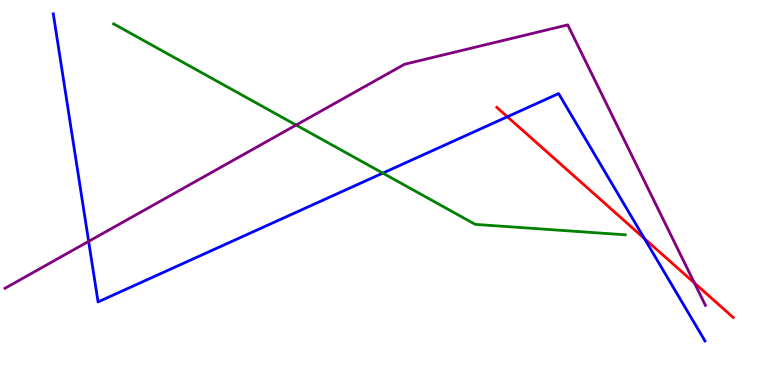[{'lines': ['blue', 'red'], 'intersections': [{'x': 6.55, 'y': 6.97}, {'x': 8.31, 'y': 3.8}]}, {'lines': ['green', 'red'], 'intersections': []}, {'lines': ['purple', 'red'], 'intersections': [{'x': 8.96, 'y': 2.65}]}, {'lines': ['blue', 'green'], 'intersections': [{'x': 4.94, 'y': 5.5}]}, {'lines': ['blue', 'purple'], 'intersections': [{'x': 1.14, 'y': 3.73}]}, {'lines': ['green', 'purple'], 'intersections': [{'x': 3.82, 'y': 6.75}]}]